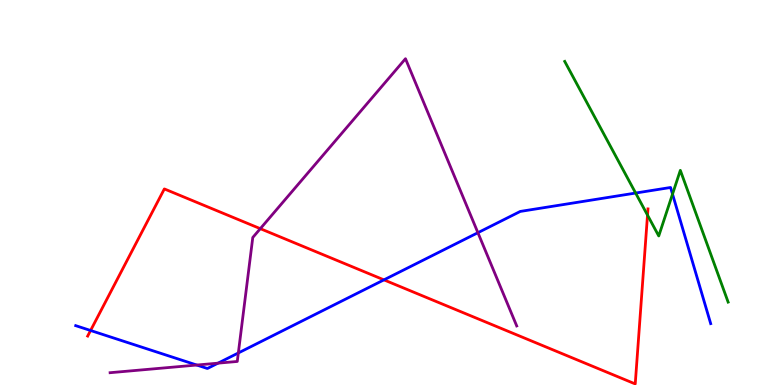[{'lines': ['blue', 'red'], 'intersections': [{'x': 1.17, 'y': 1.42}, {'x': 4.95, 'y': 2.73}]}, {'lines': ['green', 'red'], 'intersections': [{'x': 8.36, 'y': 4.41}]}, {'lines': ['purple', 'red'], 'intersections': [{'x': 3.36, 'y': 4.06}]}, {'lines': ['blue', 'green'], 'intersections': [{'x': 8.2, 'y': 4.99}, {'x': 8.68, 'y': 4.96}]}, {'lines': ['blue', 'purple'], 'intersections': [{'x': 2.54, 'y': 0.518}, {'x': 2.81, 'y': 0.567}, {'x': 3.08, 'y': 0.832}, {'x': 6.17, 'y': 3.96}]}, {'lines': ['green', 'purple'], 'intersections': []}]